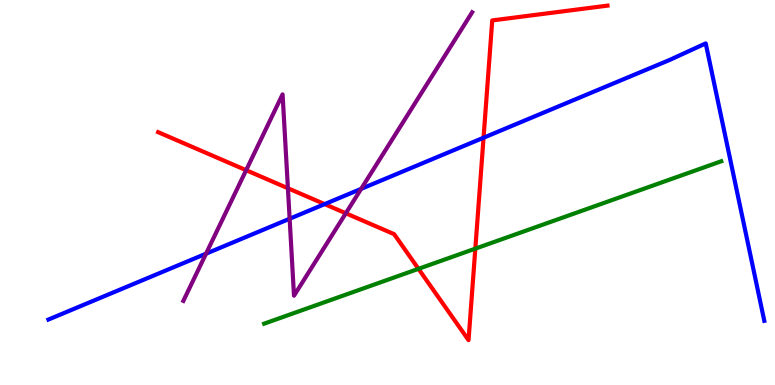[{'lines': ['blue', 'red'], 'intersections': [{'x': 4.19, 'y': 4.7}, {'x': 6.24, 'y': 6.42}]}, {'lines': ['green', 'red'], 'intersections': [{'x': 5.4, 'y': 3.02}, {'x': 6.13, 'y': 3.54}]}, {'lines': ['purple', 'red'], 'intersections': [{'x': 3.18, 'y': 5.58}, {'x': 3.71, 'y': 5.11}, {'x': 4.46, 'y': 4.46}]}, {'lines': ['blue', 'green'], 'intersections': []}, {'lines': ['blue', 'purple'], 'intersections': [{'x': 2.66, 'y': 3.41}, {'x': 3.74, 'y': 4.32}, {'x': 4.66, 'y': 5.09}]}, {'lines': ['green', 'purple'], 'intersections': []}]